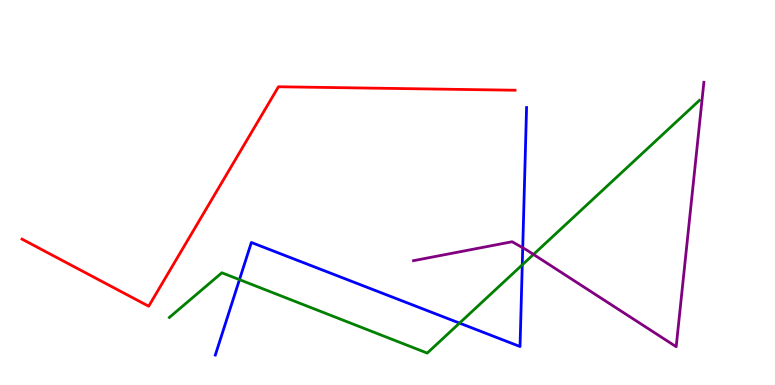[{'lines': ['blue', 'red'], 'intersections': []}, {'lines': ['green', 'red'], 'intersections': []}, {'lines': ['purple', 'red'], 'intersections': []}, {'lines': ['blue', 'green'], 'intersections': [{'x': 3.09, 'y': 2.74}, {'x': 5.93, 'y': 1.61}, {'x': 6.74, 'y': 3.12}]}, {'lines': ['blue', 'purple'], 'intersections': [{'x': 6.74, 'y': 3.56}]}, {'lines': ['green', 'purple'], 'intersections': [{'x': 6.88, 'y': 3.39}]}]